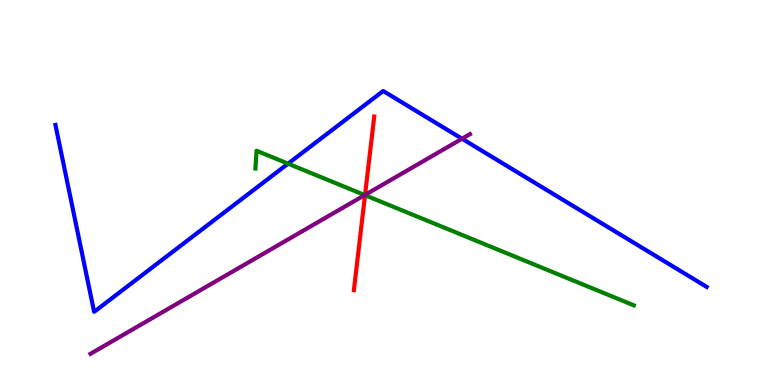[{'lines': ['blue', 'red'], 'intersections': []}, {'lines': ['green', 'red'], 'intersections': [{'x': 4.71, 'y': 4.93}]}, {'lines': ['purple', 'red'], 'intersections': [{'x': 4.71, 'y': 4.94}]}, {'lines': ['blue', 'green'], 'intersections': [{'x': 3.72, 'y': 5.75}]}, {'lines': ['blue', 'purple'], 'intersections': [{'x': 5.96, 'y': 6.4}]}, {'lines': ['green', 'purple'], 'intersections': [{'x': 4.71, 'y': 4.93}]}]